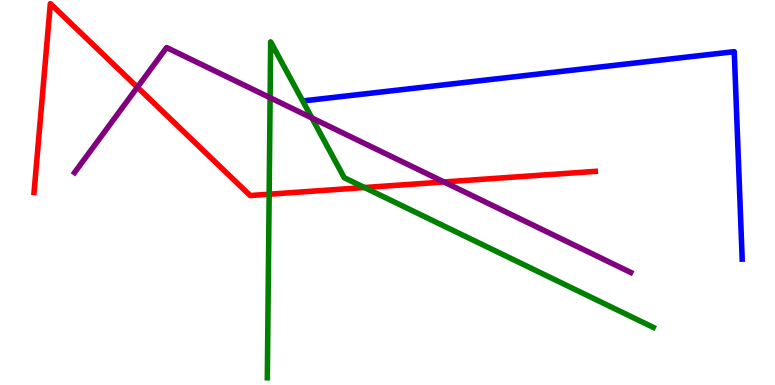[{'lines': ['blue', 'red'], 'intersections': []}, {'lines': ['green', 'red'], 'intersections': [{'x': 3.47, 'y': 4.96}, {'x': 4.7, 'y': 5.13}]}, {'lines': ['purple', 'red'], 'intersections': [{'x': 1.77, 'y': 7.73}, {'x': 5.73, 'y': 5.27}]}, {'lines': ['blue', 'green'], 'intersections': []}, {'lines': ['blue', 'purple'], 'intersections': []}, {'lines': ['green', 'purple'], 'intersections': [{'x': 3.49, 'y': 7.46}, {'x': 4.02, 'y': 6.94}]}]